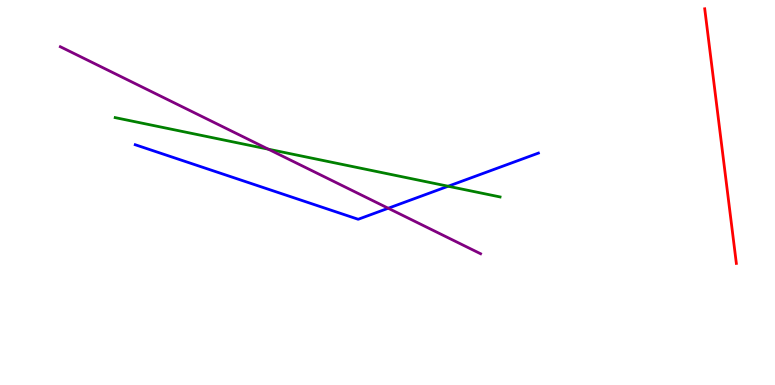[{'lines': ['blue', 'red'], 'intersections': []}, {'lines': ['green', 'red'], 'intersections': []}, {'lines': ['purple', 'red'], 'intersections': []}, {'lines': ['blue', 'green'], 'intersections': [{'x': 5.78, 'y': 5.16}]}, {'lines': ['blue', 'purple'], 'intersections': [{'x': 5.01, 'y': 4.59}]}, {'lines': ['green', 'purple'], 'intersections': [{'x': 3.46, 'y': 6.13}]}]